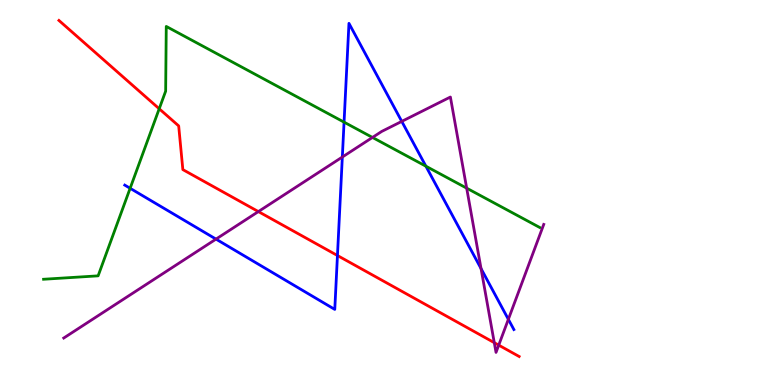[{'lines': ['blue', 'red'], 'intersections': [{'x': 4.35, 'y': 3.36}]}, {'lines': ['green', 'red'], 'intersections': [{'x': 2.05, 'y': 7.18}]}, {'lines': ['purple', 'red'], 'intersections': [{'x': 3.33, 'y': 4.5}, {'x': 6.38, 'y': 1.1}, {'x': 6.44, 'y': 1.04}]}, {'lines': ['blue', 'green'], 'intersections': [{'x': 1.68, 'y': 5.11}, {'x': 4.44, 'y': 6.83}, {'x': 5.5, 'y': 5.68}]}, {'lines': ['blue', 'purple'], 'intersections': [{'x': 2.79, 'y': 3.79}, {'x': 4.42, 'y': 5.92}, {'x': 5.18, 'y': 6.85}, {'x': 6.21, 'y': 3.02}, {'x': 6.56, 'y': 1.71}]}, {'lines': ['green', 'purple'], 'intersections': [{'x': 4.81, 'y': 6.43}, {'x': 6.02, 'y': 5.11}]}]